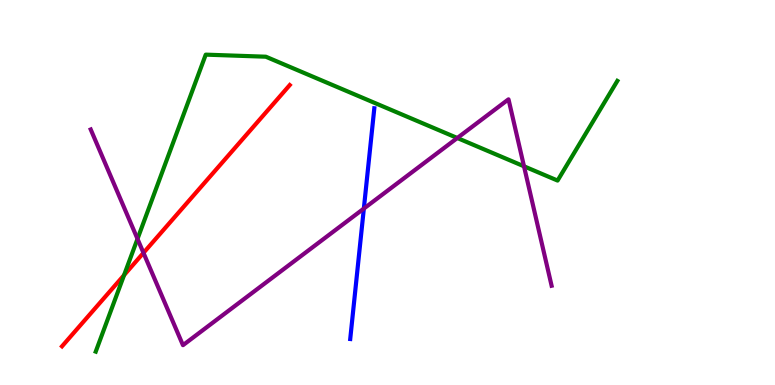[{'lines': ['blue', 'red'], 'intersections': []}, {'lines': ['green', 'red'], 'intersections': [{'x': 1.6, 'y': 2.85}]}, {'lines': ['purple', 'red'], 'intersections': [{'x': 1.85, 'y': 3.43}]}, {'lines': ['blue', 'green'], 'intersections': []}, {'lines': ['blue', 'purple'], 'intersections': [{'x': 4.69, 'y': 4.58}]}, {'lines': ['green', 'purple'], 'intersections': [{'x': 1.77, 'y': 3.8}, {'x': 5.9, 'y': 6.42}, {'x': 6.76, 'y': 5.68}]}]